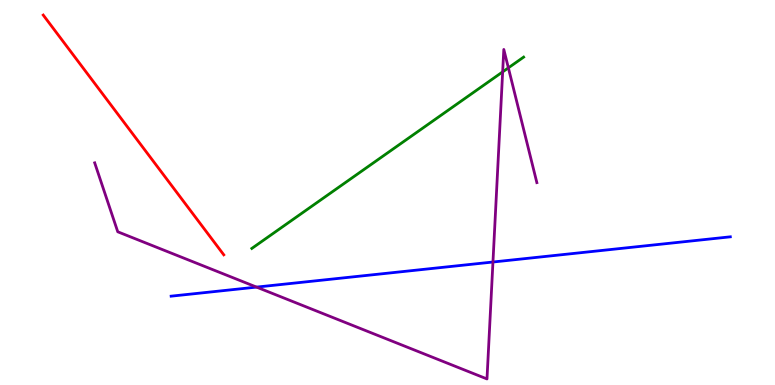[{'lines': ['blue', 'red'], 'intersections': []}, {'lines': ['green', 'red'], 'intersections': []}, {'lines': ['purple', 'red'], 'intersections': []}, {'lines': ['blue', 'green'], 'intersections': []}, {'lines': ['blue', 'purple'], 'intersections': [{'x': 3.31, 'y': 2.54}, {'x': 6.36, 'y': 3.19}]}, {'lines': ['green', 'purple'], 'intersections': [{'x': 6.49, 'y': 8.13}, {'x': 6.56, 'y': 8.24}]}]